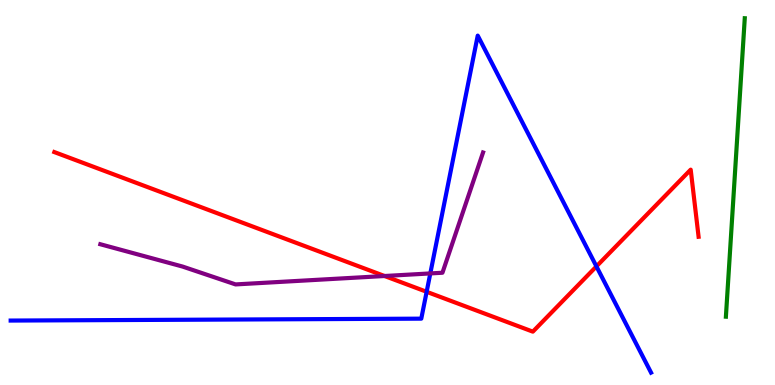[{'lines': ['blue', 'red'], 'intersections': [{'x': 5.51, 'y': 2.42}, {'x': 7.7, 'y': 3.08}]}, {'lines': ['green', 'red'], 'intersections': []}, {'lines': ['purple', 'red'], 'intersections': [{'x': 4.96, 'y': 2.83}]}, {'lines': ['blue', 'green'], 'intersections': []}, {'lines': ['blue', 'purple'], 'intersections': [{'x': 5.55, 'y': 2.9}]}, {'lines': ['green', 'purple'], 'intersections': []}]